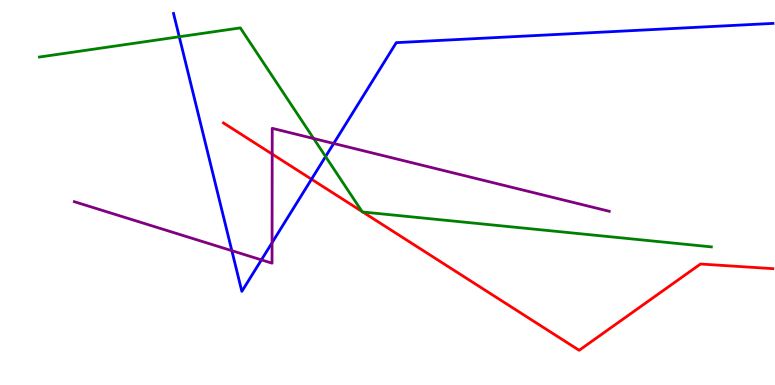[{'lines': ['blue', 'red'], 'intersections': [{'x': 4.02, 'y': 5.34}]}, {'lines': ['green', 'red'], 'intersections': [{'x': 4.67, 'y': 4.51}, {'x': 4.68, 'y': 4.49}]}, {'lines': ['purple', 'red'], 'intersections': [{'x': 3.51, 'y': 6.0}]}, {'lines': ['blue', 'green'], 'intersections': [{'x': 2.31, 'y': 9.05}, {'x': 4.2, 'y': 5.93}]}, {'lines': ['blue', 'purple'], 'intersections': [{'x': 2.99, 'y': 3.49}, {'x': 3.37, 'y': 3.25}, {'x': 3.51, 'y': 3.7}, {'x': 4.31, 'y': 6.27}]}, {'lines': ['green', 'purple'], 'intersections': [{'x': 4.05, 'y': 6.4}]}]